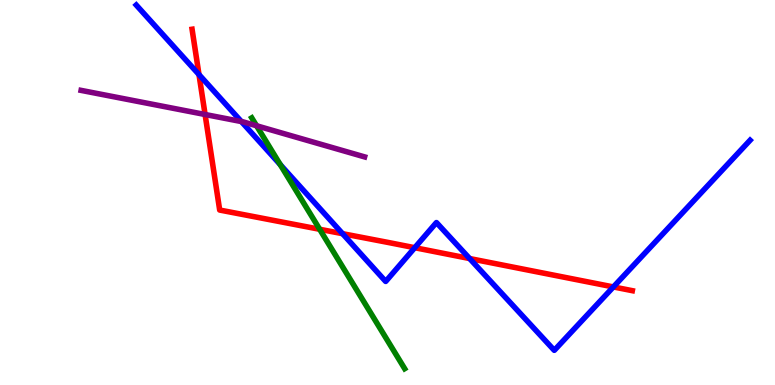[{'lines': ['blue', 'red'], 'intersections': [{'x': 2.57, 'y': 8.06}, {'x': 4.42, 'y': 3.93}, {'x': 5.35, 'y': 3.57}, {'x': 6.06, 'y': 3.28}, {'x': 7.91, 'y': 2.55}]}, {'lines': ['green', 'red'], 'intersections': [{'x': 4.12, 'y': 4.04}]}, {'lines': ['purple', 'red'], 'intersections': [{'x': 2.65, 'y': 7.03}]}, {'lines': ['blue', 'green'], 'intersections': [{'x': 3.62, 'y': 5.72}]}, {'lines': ['blue', 'purple'], 'intersections': [{'x': 3.11, 'y': 6.84}]}, {'lines': ['green', 'purple'], 'intersections': [{'x': 3.31, 'y': 6.73}]}]